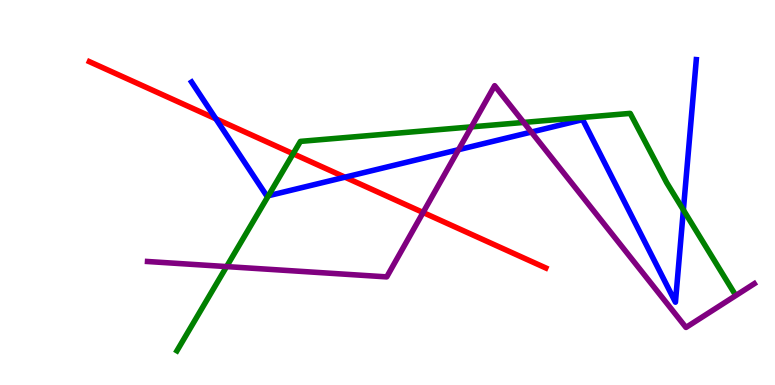[{'lines': ['blue', 'red'], 'intersections': [{'x': 2.79, 'y': 6.91}, {'x': 4.45, 'y': 5.4}]}, {'lines': ['green', 'red'], 'intersections': [{'x': 3.78, 'y': 6.01}]}, {'lines': ['purple', 'red'], 'intersections': [{'x': 5.46, 'y': 4.48}]}, {'lines': ['blue', 'green'], 'intersections': [{'x': 3.46, 'y': 4.92}, {'x': 8.82, 'y': 4.55}]}, {'lines': ['blue', 'purple'], 'intersections': [{'x': 5.92, 'y': 6.11}, {'x': 6.86, 'y': 6.57}]}, {'lines': ['green', 'purple'], 'intersections': [{'x': 2.92, 'y': 3.08}, {'x': 6.08, 'y': 6.7}, {'x': 6.76, 'y': 6.82}]}]